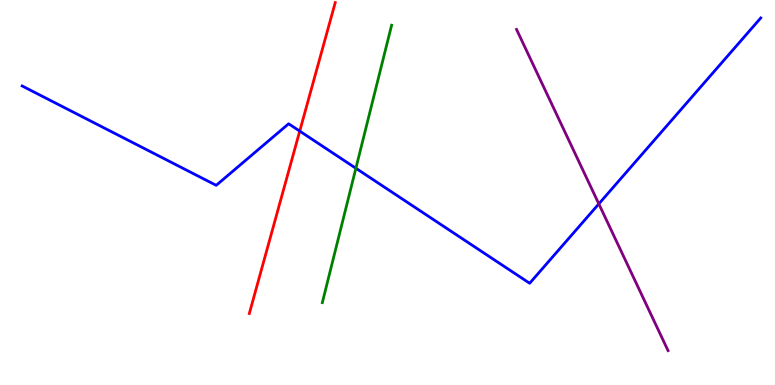[{'lines': ['blue', 'red'], 'intersections': [{'x': 3.87, 'y': 6.59}]}, {'lines': ['green', 'red'], 'intersections': []}, {'lines': ['purple', 'red'], 'intersections': []}, {'lines': ['blue', 'green'], 'intersections': [{'x': 4.59, 'y': 5.63}]}, {'lines': ['blue', 'purple'], 'intersections': [{'x': 7.73, 'y': 4.7}]}, {'lines': ['green', 'purple'], 'intersections': []}]